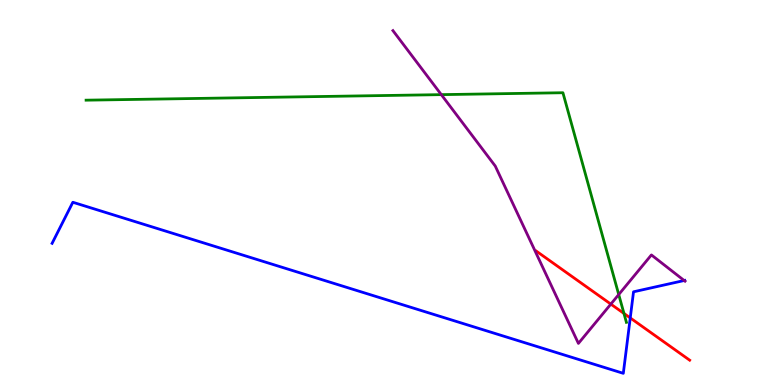[{'lines': ['blue', 'red'], 'intersections': [{'x': 8.13, 'y': 1.74}]}, {'lines': ['green', 'red'], 'intersections': [{'x': 8.05, 'y': 1.86}]}, {'lines': ['purple', 'red'], 'intersections': [{'x': 7.88, 'y': 2.1}]}, {'lines': ['blue', 'green'], 'intersections': []}, {'lines': ['blue', 'purple'], 'intersections': [{'x': 8.83, 'y': 2.71}]}, {'lines': ['green', 'purple'], 'intersections': [{'x': 5.69, 'y': 7.54}, {'x': 7.98, 'y': 2.35}]}]